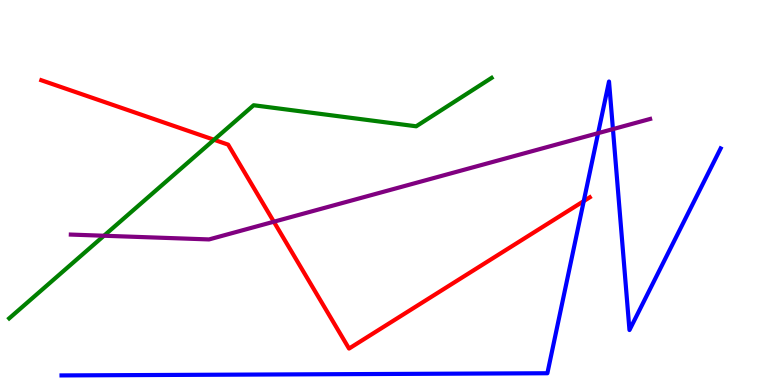[{'lines': ['blue', 'red'], 'intersections': [{'x': 7.53, 'y': 4.78}]}, {'lines': ['green', 'red'], 'intersections': [{'x': 2.76, 'y': 6.37}]}, {'lines': ['purple', 'red'], 'intersections': [{'x': 3.53, 'y': 4.24}]}, {'lines': ['blue', 'green'], 'intersections': []}, {'lines': ['blue', 'purple'], 'intersections': [{'x': 7.72, 'y': 6.54}, {'x': 7.91, 'y': 6.65}]}, {'lines': ['green', 'purple'], 'intersections': [{'x': 1.34, 'y': 3.88}]}]